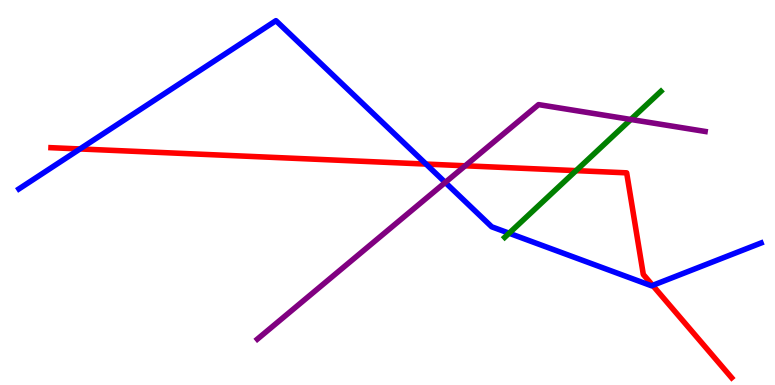[{'lines': ['blue', 'red'], 'intersections': [{'x': 1.03, 'y': 6.13}, {'x': 5.5, 'y': 5.74}, {'x': 8.42, 'y': 2.59}]}, {'lines': ['green', 'red'], 'intersections': [{'x': 7.43, 'y': 5.57}]}, {'lines': ['purple', 'red'], 'intersections': [{'x': 6.0, 'y': 5.69}]}, {'lines': ['blue', 'green'], 'intersections': [{'x': 6.57, 'y': 3.94}]}, {'lines': ['blue', 'purple'], 'intersections': [{'x': 5.75, 'y': 5.26}]}, {'lines': ['green', 'purple'], 'intersections': [{'x': 8.14, 'y': 6.9}]}]